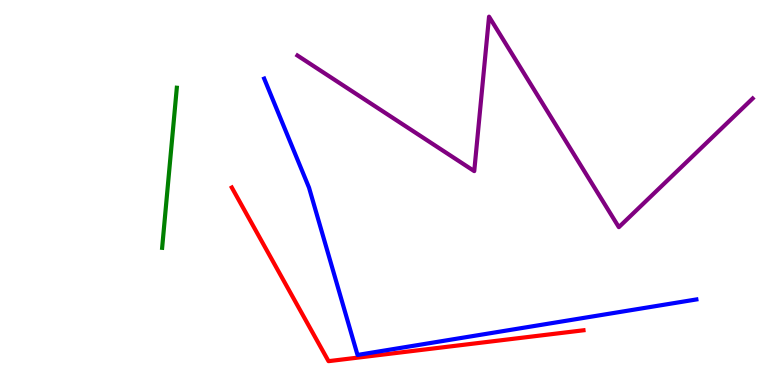[{'lines': ['blue', 'red'], 'intersections': []}, {'lines': ['green', 'red'], 'intersections': []}, {'lines': ['purple', 'red'], 'intersections': []}, {'lines': ['blue', 'green'], 'intersections': []}, {'lines': ['blue', 'purple'], 'intersections': []}, {'lines': ['green', 'purple'], 'intersections': []}]